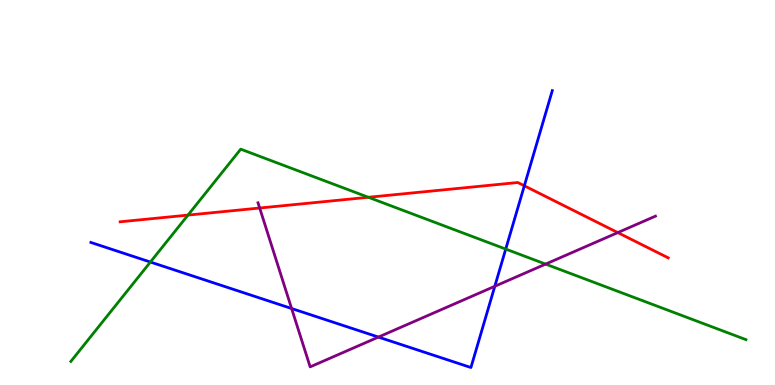[{'lines': ['blue', 'red'], 'intersections': [{'x': 6.77, 'y': 5.17}]}, {'lines': ['green', 'red'], 'intersections': [{'x': 2.43, 'y': 4.41}, {'x': 4.75, 'y': 4.88}]}, {'lines': ['purple', 'red'], 'intersections': [{'x': 3.35, 'y': 4.6}, {'x': 7.97, 'y': 3.96}]}, {'lines': ['blue', 'green'], 'intersections': [{'x': 1.94, 'y': 3.19}, {'x': 6.53, 'y': 3.53}]}, {'lines': ['blue', 'purple'], 'intersections': [{'x': 3.76, 'y': 1.99}, {'x': 4.88, 'y': 1.24}, {'x': 6.38, 'y': 2.56}]}, {'lines': ['green', 'purple'], 'intersections': [{'x': 7.04, 'y': 3.14}]}]